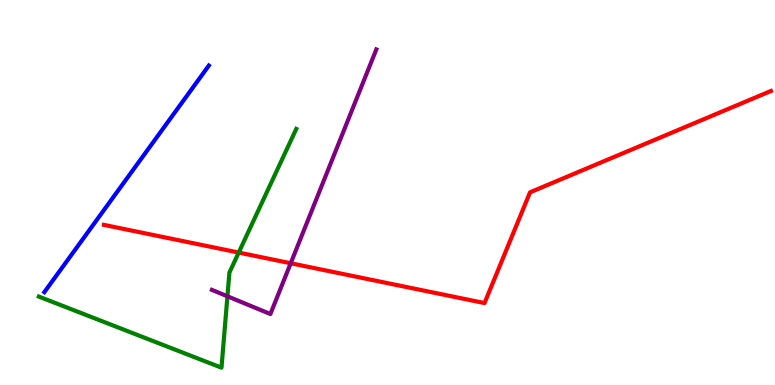[{'lines': ['blue', 'red'], 'intersections': []}, {'lines': ['green', 'red'], 'intersections': [{'x': 3.08, 'y': 3.44}]}, {'lines': ['purple', 'red'], 'intersections': [{'x': 3.75, 'y': 3.16}]}, {'lines': ['blue', 'green'], 'intersections': []}, {'lines': ['blue', 'purple'], 'intersections': []}, {'lines': ['green', 'purple'], 'intersections': [{'x': 2.93, 'y': 2.3}]}]